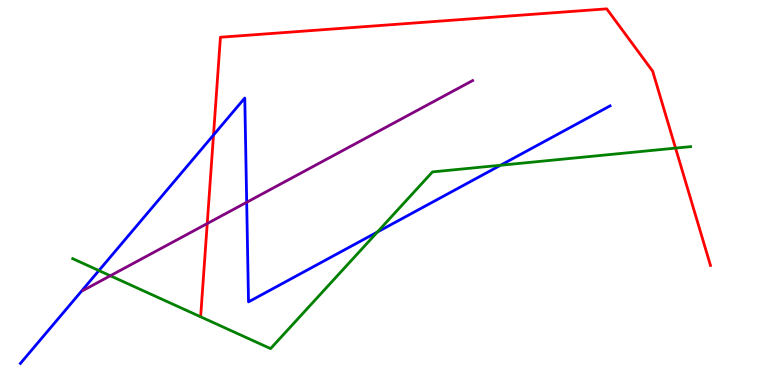[{'lines': ['blue', 'red'], 'intersections': [{'x': 2.75, 'y': 6.49}]}, {'lines': ['green', 'red'], 'intersections': [{'x': 8.72, 'y': 6.15}]}, {'lines': ['purple', 'red'], 'intersections': [{'x': 2.67, 'y': 4.19}]}, {'lines': ['blue', 'green'], 'intersections': [{'x': 1.28, 'y': 2.97}, {'x': 4.87, 'y': 3.97}, {'x': 6.46, 'y': 5.71}]}, {'lines': ['blue', 'purple'], 'intersections': [{'x': 3.18, 'y': 4.75}]}, {'lines': ['green', 'purple'], 'intersections': [{'x': 1.42, 'y': 2.84}]}]